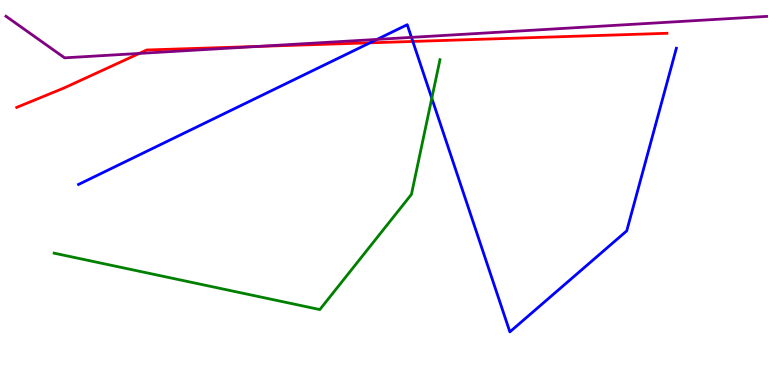[{'lines': ['blue', 'red'], 'intersections': [{'x': 4.77, 'y': 8.89}, {'x': 5.33, 'y': 8.92}]}, {'lines': ['green', 'red'], 'intersections': []}, {'lines': ['purple', 'red'], 'intersections': [{'x': 1.8, 'y': 8.61}, {'x': 3.33, 'y': 8.79}]}, {'lines': ['blue', 'green'], 'intersections': [{'x': 5.57, 'y': 7.45}]}, {'lines': ['blue', 'purple'], 'intersections': [{'x': 4.86, 'y': 8.98}, {'x': 5.31, 'y': 9.03}]}, {'lines': ['green', 'purple'], 'intersections': []}]